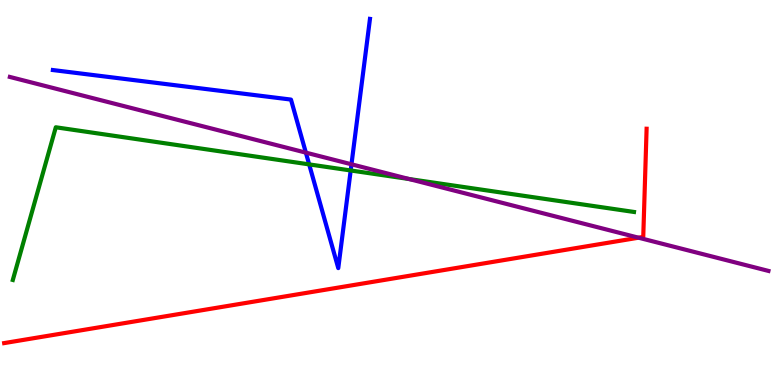[{'lines': ['blue', 'red'], 'intersections': []}, {'lines': ['green', 'red'], 'intersections': []}, {'lines': ['purple', 'red'], 'intersections': [{'x': 8.24, 'y': 3.83}]}, {'lines': ['blue', 'green'], 'intersections': [{'x': 3.99, 'y': 5.73}, {'x': 4.53, 'y': 5.57}]}, {'lines': ['blue', 'purple'], 'intersections': [{'x': 3.95, 'y': 6.04}, {'x': 4.54, 'y': 5.73}]}, {'lines': ['green', 'purple'], 'intersections': [{'x': 5.28, 'y': 5.35}]}]